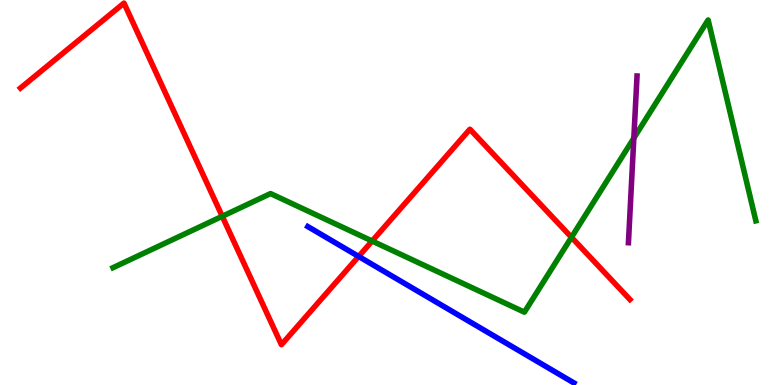[{'lines': ['blue', 'red'], 'intersections': [{'x': 4.63, 'y': 3.34}]}, {'lines': ['green', 'red'], 'intersections': [{'x': 2.87, 'y': 4.38}, {'x': 4.8, 'y': 3.74}, {'x': 7.37, 'y': 3.84}]}, {'lines': ['purple', 'red'], 'intersections': []}, {'lines': ['blue', 'green'], 'intersections': []}, {'lines': ['blue', 'purple'], 'intersections': []}, {'lines': ['green', 'purple'], 'intersections': [{'x': 8.18, 'y': 6.41}]}]